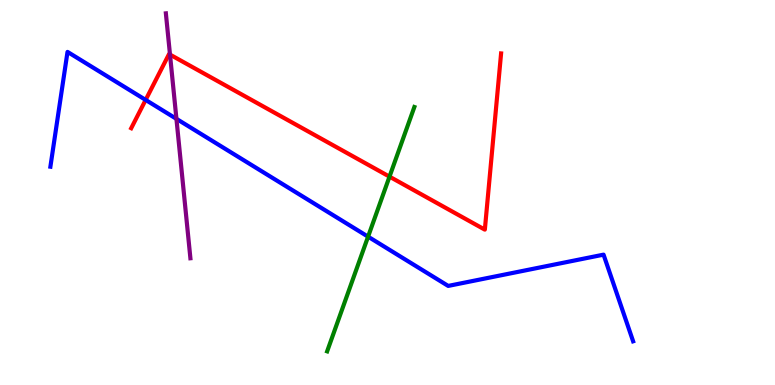[{'lines': ['blue', 'red'], 'intersections': [{'x': 1.88, 'y': 7.4}]}, {'lines': ['green', 'red'], 'intersections': [{'x': 5.03, 'y': 5.41}]}, {'lines': ['purple', 'red'], 'intersections': [{'x': 2.19, 'y': 8.58}]}, {'lines': ['blue', 'green'], 'intersections': [{'x': 4.75, 'y': 3.85}]}, {'lines': ['blue', 'purple'], 'intersections': [{'x': 2.28, 'y': 6.91}]}, {'lines': ['green', 'purple'], 'intersections': []}]